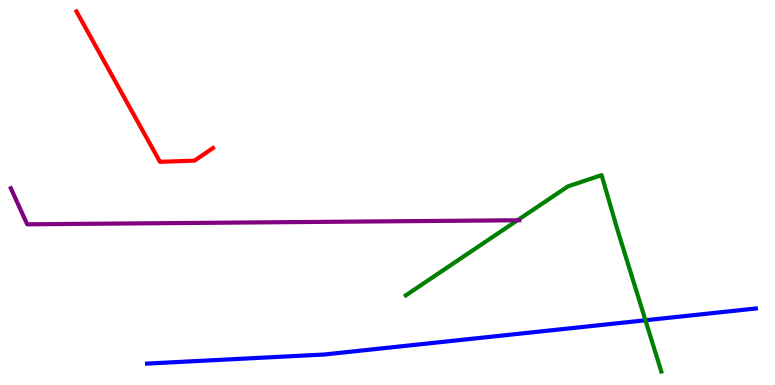[{'lines': ['blue', 'red'], 'intersections': []}, {'lines': ['green', 'red'], 'intersections': []}, {'lines': ['purple', 'red'], 'intersections': []}, {'lines': ['blue', 'green'], 'intersections': [{'x': 8.33, 'y': 1.68}]}, {'lines': ['blue', 'purple'], 'intersections': []}, {'lines': ['green', 'purple'], 'intersections': [{'x': 6.68, 'y': 4.28}]}]